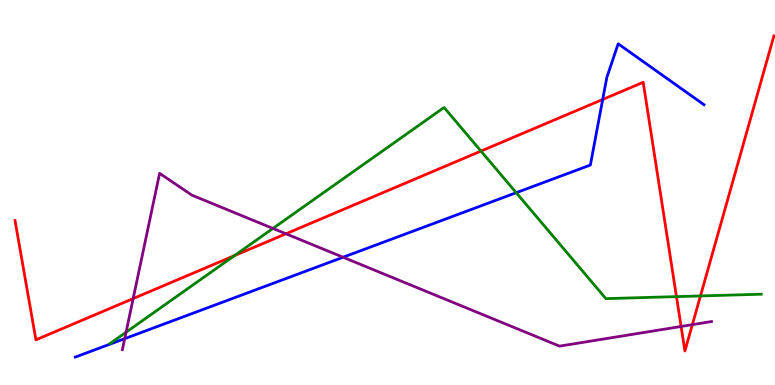[{'lines': ['blue', 'red'], 'intersections': [{'x': 7.78, 'y': 7.42}]}, {'lines': ['green', 'red'], 'intersections': [{'x': 3.02, 'y': 3.36}, {'x': 6.21, 'y': 6.08}, {'x': 8.73, 'y': 2.3}, {'x': 9.04, 'y': 2.31}]}, {'lines': ['purple', 'red'], 'intersections': [{'x': 1.72, 'y': 2.24}, {'x': 3.69, 'y': 3.93}, {'x': 8.79, 'y': 1.52}, {'x': 8.93, 'y': 1.57}]}, {'lines': ['blue', 'green'], 'intersections': [{'x': 6.66, 'y': 4.99}]}, {'lines': ['blue', 'purple'], 'intersections': [{'x': 1.61, 'y': 1.2}, {'x': 4.43, 'y': 3.32}]}, {'lines': ['green', 'purple'], 'intersections': [{'x': 1.63, 'y': 1.37}, {'x': 3.52, 'y': 4.07}]}]